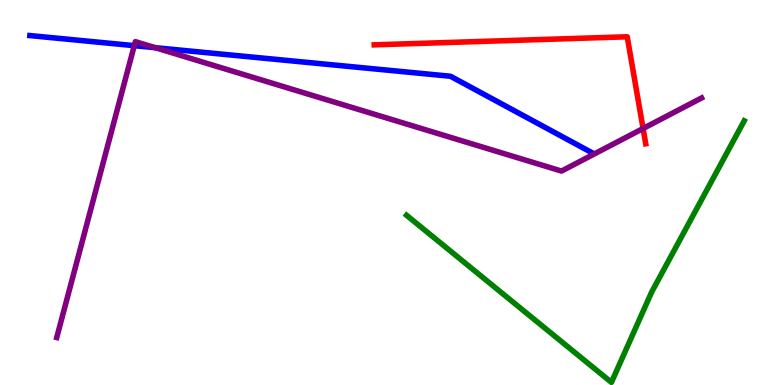[{'lines': ['blue', 'red'], 'intersections': []}, {'lines': ['green', 'red'], 'intersections': []}, {'lines': ['purple', 'red'], 'intersections': [{'x': 8.3, 'y': 6.66}]}, {'lines': ['blue', 'green'], 'intersections': []}, {'lines': ['blue', 'purple'], 'intersections': [{'x': 1.73, 'y': 8.81}, {'x': 2.0, 'y': 8.76}]}, {'lines': ['green', 'purple'], 'intersections': []}]